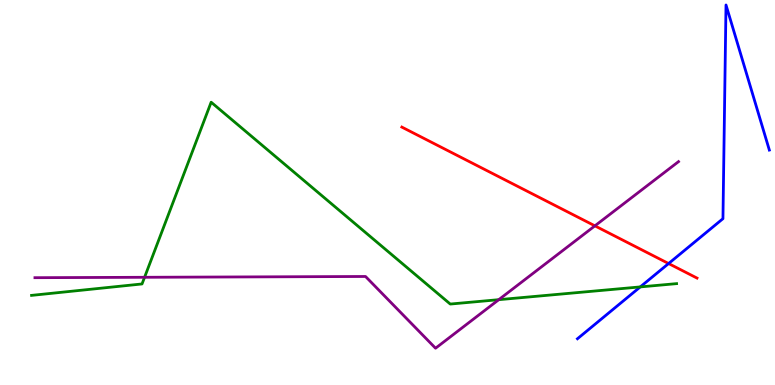[{'lines': ['blue', 'red'], 'intersections': [{'x': 8.63, 'y': 3.15}]}, {'lines': ['green', 'red'], 'intersections': []}, {'lines': ['purple', 'red'], 'intersections': [{'x': 7.68, 'y': 4.13}]}, {'lines': ['blue', 'green'], 'intersections': [{'x': 8.26, 'y': 2.55}]}, {'lines': ['blue', 'purple'], 'intersections': []}, {'lines': ['green', 'purple'], 'intersections': [{'x': 1.87, 'y': 2.8}, {'x': 6.44, 'y': 2.22}]}]